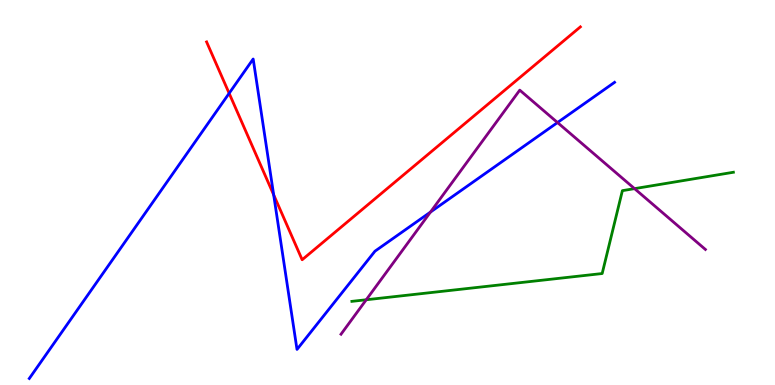[{'lines': ['blue', 'red'], 'intersections': [{'x': 2.96, 'y': 7.58}, {'x': 3.53, 'y': 4.94}]}, {'lines': ['green', 'red'], 'intersections': []}, {'lines': ['purple', 'red'], 'intersections': []}, {'lines': ['blue', 'green'], 'intersections': []}, {'lines': ['blue', 'purple'], 'intersections': [{'x': 5.55, 'y': 4.49}, {'x': 7.19, 'y': 6.82}]}, {'lines': ['green', 'purple'], 'intersections': [{'x': 4.73, 'y': 2.21}, {'x': 8.19, 'y': 5.1}]}]